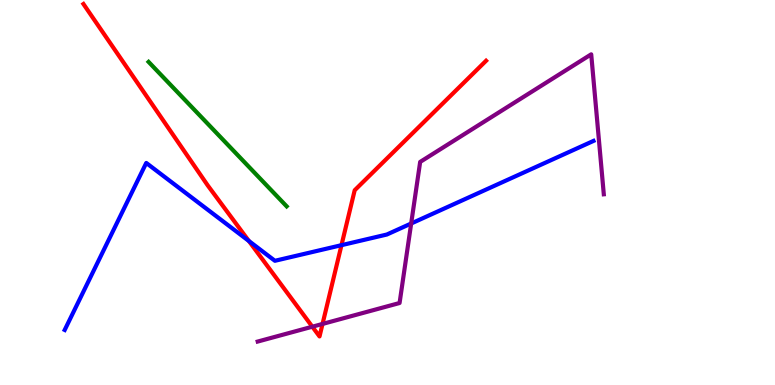[{'lines': ['blue', 'red'], 'intersections': [{'x': 3.21, 'y': 3.74}, {'x': 4.41, 'y': 3.63}]}, {'lines': ['green', 'red'], 'intersections': []}, {'lines': ['purple', 'red'], 'intersections': [{'x': 4.03, 'y': 1.51}, {'x': 4.16, 'y': 1.59}]}, {'lines': ['blue', 'green'], 'intersections': []}, {'lines': ['blue', 'purple'], 'intersections': [{'x': 5.31, 'y': 4.19}]}, {'lines': ['green', 'purple'], 'intersections': []}]